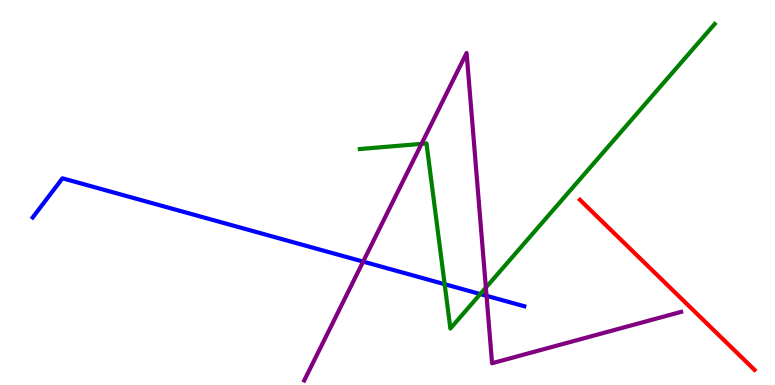[{'lines': ['blue', 'red'], 'intersections': []}, {'lines': ['green', 'red'], 'intersections': []}, {'lines': ['purple', 'red'], 'intersections': []}, {'lines': ['blue', 'green'], 'intersections': [{'x': 5.74, 'y': 2.62}, {'x': 6.2, 'y': 2.36}]}, {'lines': ['blue', 'purple'], 'intersections': [{'x': 4.69, 'y': 3.2}, {'x': 6.28, 'y': 2.32}]}, {'lines': ['green', 'purple'], 'intersections': [{'x': 5.44, 'y': 6.26}, {'x': 6.27, 'y': 2.53}]}]